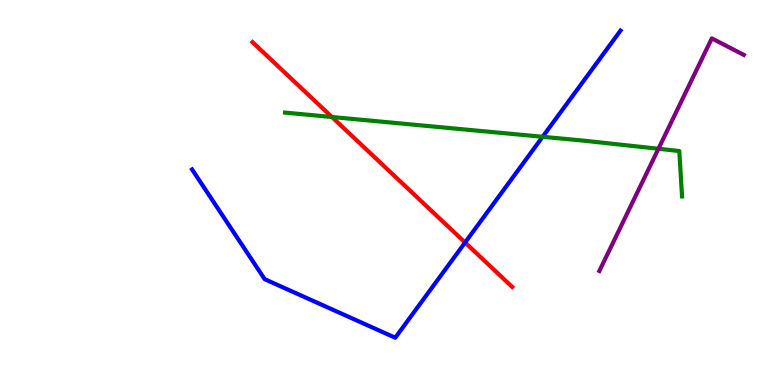[{'lines': ['blue', 'red'], 'intersections': [{'x': 6.0, 'y': 3.7}]}, {'lines': ['green', 'red'], 'intersections': [{'x': 4.28, 'y': 6.96}]}, {'lines': ['purple', 'red'], 'intersections': []}, {'lines': ['blue', 'green'], 'intersections': [{'x': 7.0, 'y': 6.45}]}, {'lines': ['blue', 'purple'], 'intersections': []}, {'lines': ['green', 'purple'], 'intersections': [{'x': 8.5, 'y': 6.14}]}]